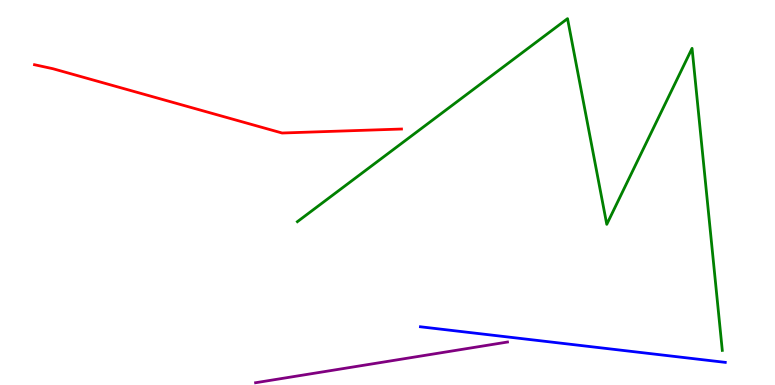[{'lines': ['blue', 'red'], 'intersections': []}, {'lines': ['green', 'red'], 'intersections': []}, {'lines': ['purple', 'red'], 'intersections': []}, {'lines': ['blue', 'green'], 'intersections': []}, {'lines': ['blue', 'purple'], 'intersections': []}, {'lines': ['green', 'purple'], 'intersections': []}]